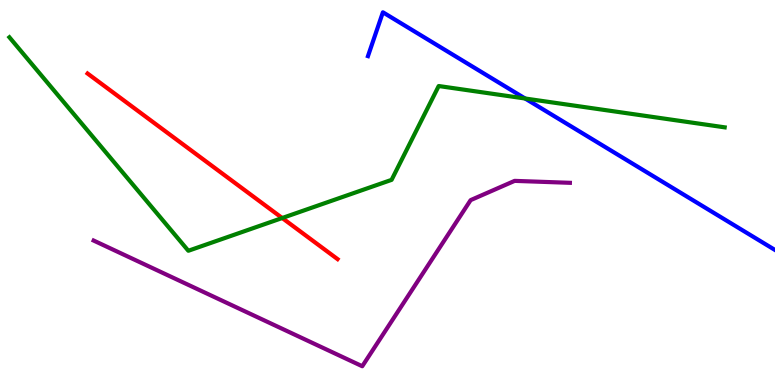[{'lines': ['blue', 'red'], 'intersections': []}, {'lines': ['green', 'red'], 'intersections': [{'x': 3.64, 'y': 4.34}]}, {'lines': ['purple', 'red'], 'intersections': []}, {'lines': ['blue', 'green'], 'intersections': [{'x': 6.78, 'y': 7.44}]}, {'lines': ['blue', 'purple'], 'intersections': []}, {'lines': ['green', 'purple'], 'intersections': []}]